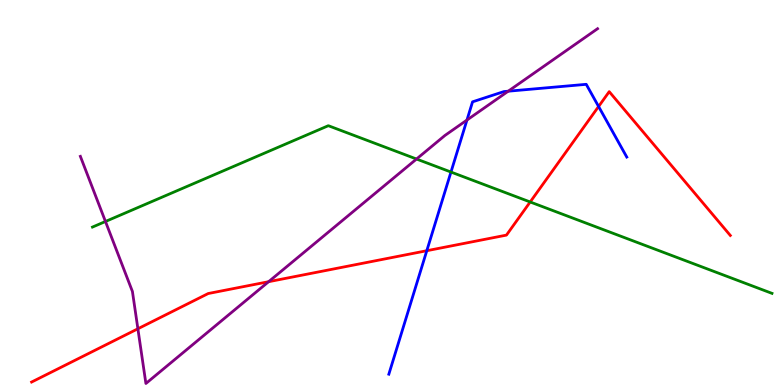[{'lines': ['blue', 'red'], 'intersections': [{'x': 5.51, 'y': 3.49}, {'x': 7.72, 'y': 7.23}]}, {'lines': ['green', 'red'], 'intersections': [{'x': 6.84, 'y': 4.75}]}, {'lines': ['purple', 'red'], 'intersections': [{'x': 1.78, 'y': 1.46}, {'x': 3.47, 'y': 2.68}]}, {'lines': ['blue', 'green'], 'intersections': [{'x': 5.82, 'y': 5.53}]}, {'lines': ['blue', 'purple'], 'intersections': [{'x': 6.03, 'y': 6.88}, {'x': 6.56, 'y': 7.63}]}, {'lines': ['green', 'purple'], 'intersections': [{'x': 1.36, 'y': 4.25}, {'x': 5.37, 'y': 5.87}]}]